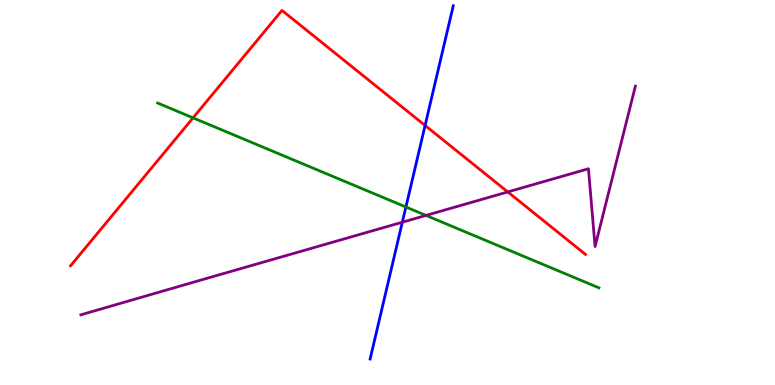[{'lines': ['blue', 'red'], 'intersections': [{'x': 5.49, 'y': 6.74}]}, {'lines': ['green', 'red'], 'intersections': [{'x': 2.49, 'y': 6.94}]}, {'lines': ['purple', 'red'], 'intersections': [{'x': 6.55, 'y': 5.01}]}, {'lines': ['blue', 'green'], 'intersections': [{'x': 5.24, 'y': 4.62}]}, {'lines': ['blue', 'purple'], 'intersections': [{'x': 5.19, 'y': 4.23}]}, {'lines': ['green', 'purple'], 'intersections': [{'x': 5.5, 'y': 4.4}]}]